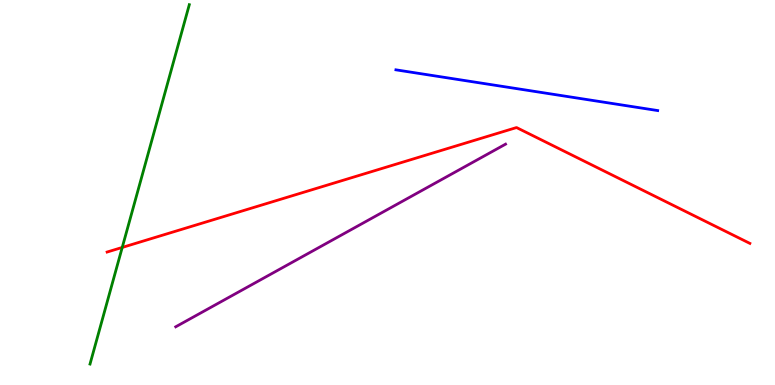[{'lines': ['blue', 'red'], 'intersections': []}, {'lines': ['green', 'red'], 'intersections': [{'x': 1.58, 'y': 3.57}]}, {'lines': ['purple', 'red'], 'intersections': []}, {'lines': ['blue', 'green'], 'intersections': []}, {'lines': ['blue', 'purple'], 'intersections': []}, {'lines': ['green', 'purple'], 'intersections': []}]